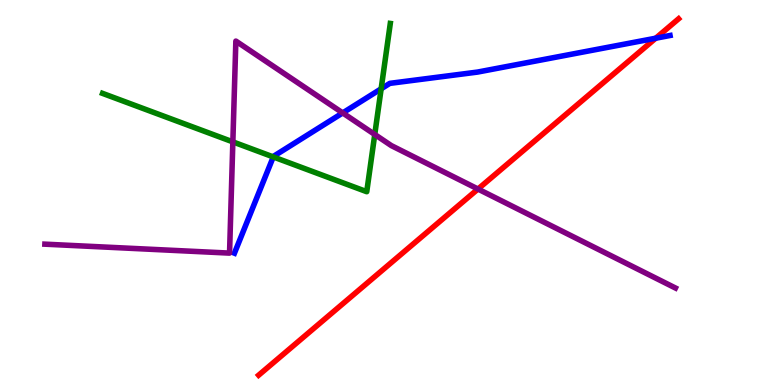[{'lines': ['blue', 'red'], 'intersections': [{'x': 8.46, 'y': 9.01}]}, {'lines': ['green', 'red'], 'intersections': []}, {'lines': ['purple', 'red'], 'intersections': [{'x': 6.17, 'y': 5.09}]}, {'lines': ['blue', 'green'], 'intersections': [{'x': 3.53, 'y': 5.92}, {'x': 4.92, 'y': 7.69}]}, {'lines': ['blue', 'purple'], 'intersections': [{'x': 4.42, 'y': 7.07}]}, {'lines': ['green', 'purple'], 'intersections': [{'x': 3.0, 'y': 6.32}, {'x': 4.84, 'y': 6.51}]}]